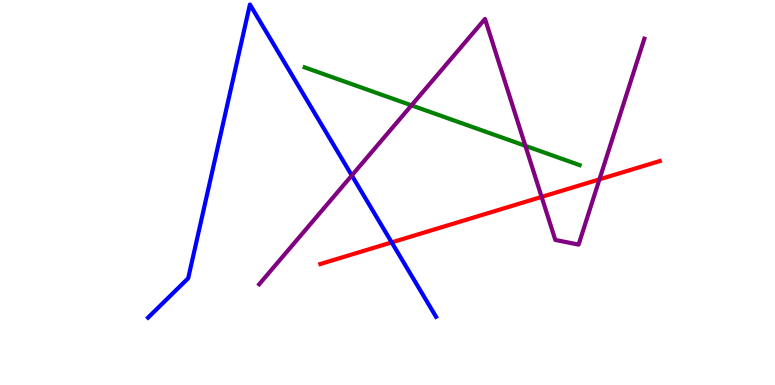[{'lines': ['blue', 'red'], 'intersections': [{'x': 5.05, 'y': 3.7}]}, {'lines': ['green', 'red'], 'intersections': []}, {'lines': ['purple', 'red'], 'intersections': [{'x': 6.99, 'y': 4.89}, {'x': 7.73, 'y': 5.34}]}, {'lines': ['blue', 'green'], 'intersections': []}, {'lines': ['blue', 'purple'], 'intersections': [{'x': 4.54, 'y': 5.44}]}, {'lines': ['green', 'purple'], 'intersections': [{'x': 5.31, 'y': 7.26}, {'x': 6.78, 'y': 6.21}]}]